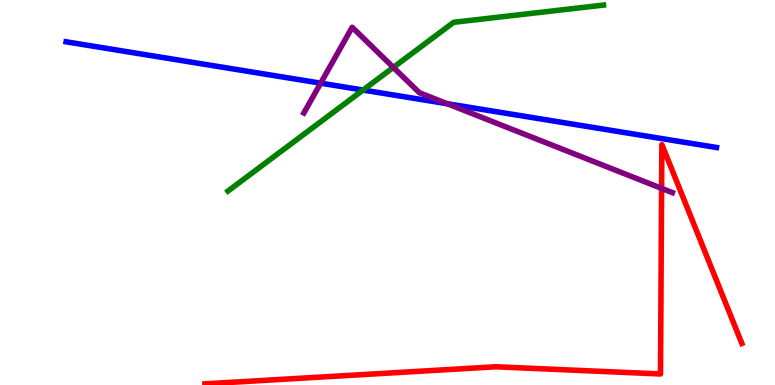[{'lines': ['blue', 'red'], 'intersections': []}, {'lines': ['green', 'red'], 'intersections': []}, {'lines': ['purple', 'red'], 'intersections': [{'x': 8.54, 'y': 5.11}]}, {'lines': ['blue', 'green'], 'intersections': [{'x': 4.68, 'y': 7.66}]}, {'lines': ['blue', 'purple'], 'intersections': [{'x': 4.14, 'y': 7.84}, {'x': 5.77, 'y': 7.31}]}, {'lines': ['green', 'purple'], 'intersections': [{'x': 5.08, 'y': 8.25}]}]